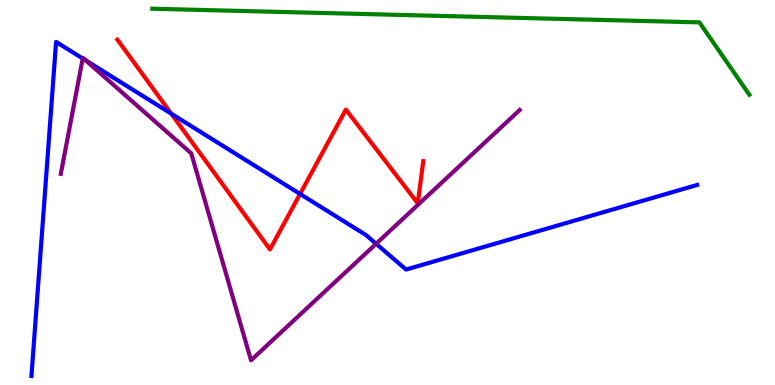[{'lines': ['blue', 'red'], 'intersections': [{'x': 2.21, 'y': 7.05}, {'x': 3.87, 'y': 4.96}]}, {'lines': ['green', 'red'], 'intersections': []}, {'lines': ['purple', 'red'], 'intersections': []}, {'lines': ['blue', 'green'], 'intersections': []}, {'lines': ['blue', 'purple'], 'intersections': [{'x': 1.07, 'y': 8.48}, {'x': 1.1, 'y': 8.43}, {'x': 4.85, 'y': 3.67}]}, {'lines': ['green', 'purple'], 'intersections': []}]